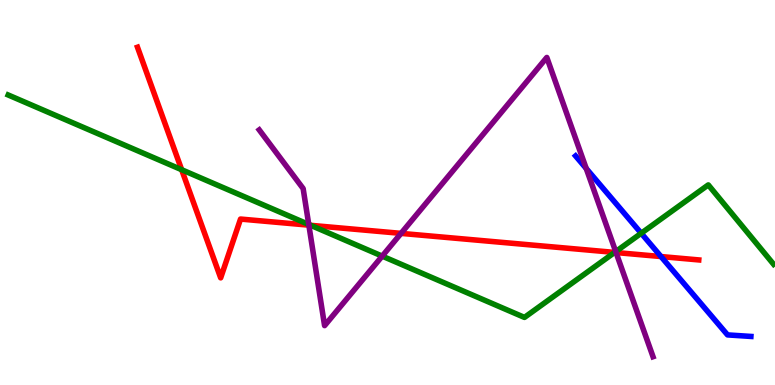[{'lines': ['blue', 'red'], 'intersections': [{'x': 8.53, 'y': 3.34}]}, {'lines': ['green', 'red'], 'intersections': [{'x': 2.34, 'y': 5.59}, {'x': 4.01, 'y': 4.15}, {'x': 7.93, 'y': 3.44}]}, {'lines': ['purple', 'red'], 'intersections': [{'x': 3.99, 'y': 4.15}, {'x': 5.17, 'y': 3.94}, {'x': 7.95, 'y': 3.44}]}, {'lines': ['blue', 'green'], 'intersections': [{'x': 8.27, 'y': 3.94}]}, {'lines': ['blue', 'purple'], 'intersections': [{'x': 7.56, 'y': 5.62}]}, {'lines': ['green', 'purple'], 'intersections': [{'x': 3.98, 'y': 4.17}, {'x': 4.93, 'y': 3.35}, {'x': 7.94, 'y': 3.46}]}]